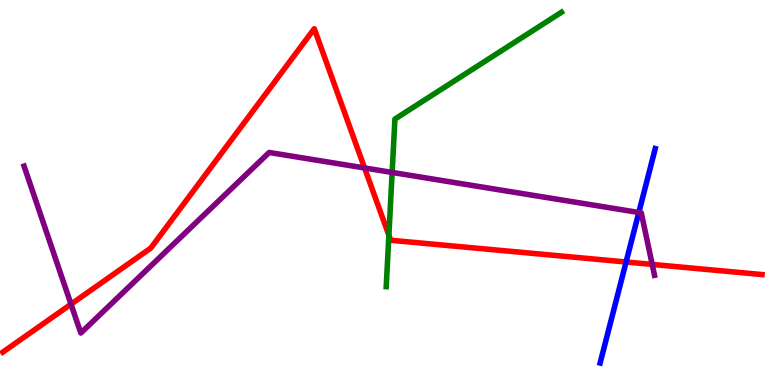[{'lines': ['blue', 'red'], 'intersections': [{'x': 8.08, 'y': 3.19}]}, {'lines': ['green', 'red'], 'intersections': [{'x': 5.02, 'y': 3.89}]}, {'lines': ['purple', 'red'], 'intersections': [{'x': 0.916, 'y': 2.1}, {'x': 4.7, 'y': 5.64}, {'x': 8.42, 'y': 3.13}]}, {'lines': ['blue', 'green'], 'intersections': []}, {'lines': ['blue', 'purple'], 'intersections': [{'x': 8.24, 'y': 4.48}]}, {'lines': ['green', 'purple'], 'intersections': [{'x': 5.06, 'y': 5.52}]}]